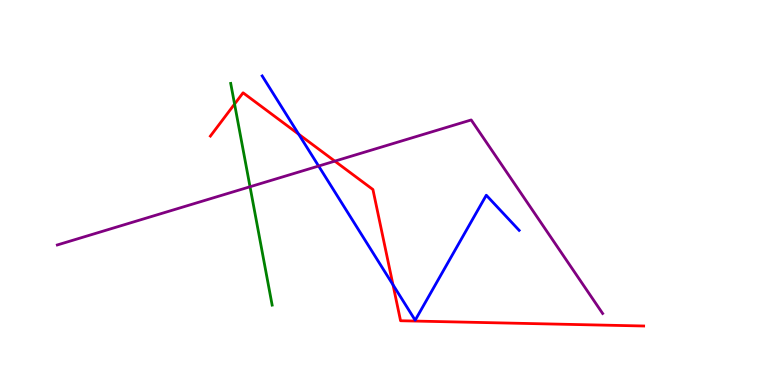[{'lines': ['blue', 'red'], 'intersections': [{'x': 3.85, 'y': 6.51}, {'x': 5.07, 'y': 2.6}]}, {'lines': ['green', 'red'], 'intersections': [{'x': 3.03, 'y': 7.3}]}, {'lines': ['purple', 'red'], 'intersections': [{'x': 4.32, 'y': 5.81}]}, {'lines': ['blue', 'green'], 'intersections': []}, {'lines': ['blue', 'purple'], 'intersections': [{'x': 4.11, 'y': 5.69}]}, {'lines': ['green', 'purple'], 'intersections': [{'x': 3.23, 'y': 5.15}]}]